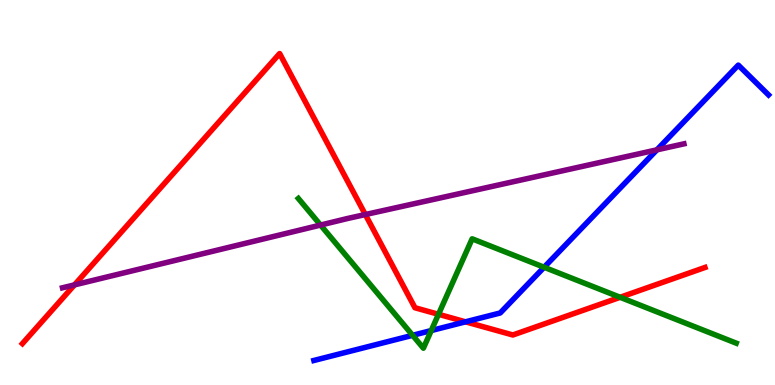[{'lines': ['blue', 'red'], 'intersections': [{'x': 6.01, 'y': 1.64}]}, {'lines': ['green', 'red'], 'intersections': [{'x': 5.66, 'y': 1.84}, {'x': 8.0, 'y': 2.28}]}, {'lines': ['purple', 'red'], 'intersections': [{'x': 0.961, 'y': 2.6}, {'x': 4.71, 'y': 4.43}]}, {'lines': ['blue', 'green'], 'intersections': [{'x': 5.32, 'y': 1.29}, {'x': 5.56, 'y': 1.41}, {'x': 7.02, 'y': 3.06}]}, {'lines': ['blue', 'purple'], 'intersections': [{'x': 8.48, 'y': 6.11}]}, {'lines': ['green', 'purple'], 'intersections': [{'x': 4.14, 'y': 4.15}]}]